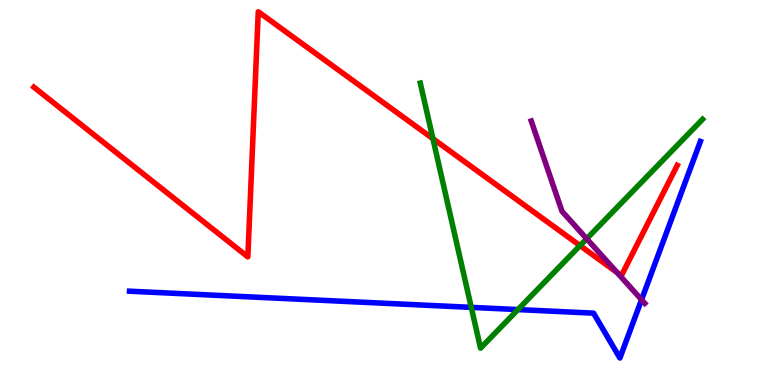[{'lines': ['blue', 'red'], 'intersections': []}, {'lines': ['green', 'red'], 'intersections': [{'x': 5.59, 'y': 6.4}, {'x': 7.48, 'y': 3.62}]}, {'lines': ['purple', 'red'], 'intersections': [{'x': 7.96, 'y': 2.92}]}, {'lines': ['blue', 'green'], 'intersections': [{'x': 6.08, 'y': 2.02}, {'x': 6.68, 'y': 1.96}]}, {'lines': ['blue', 'purple'], 'intersections': [{'x': 8.28, 'y': 2.22}]}, {'lines': ['green', 'purple'], 'intersections': [{'x': 7.57, 'y': 3.8}]}]